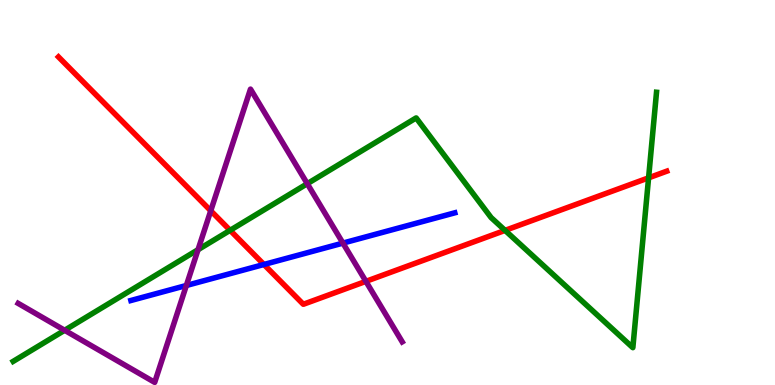[{'lines': ['blue', 'red'], 'intersections': [{'x': 3.41, 'y': 3.13}]}, {'lines': ['green', 'red'], 'intersections': [{'x': 2.97, 'y': 4.02}, {'x': 6.52, 'y': 4.02}, {'x': 8.37, 'y': 5.38}]}, {'lines': ['purple', 'red'], 'intersections': [{'x': 2.72, 'y': 4.53}, {'x': 4.72, 'y': 2.69}]}, {'lines': ['blue', 'green'], 'intersections': []}, {'lines': ['blue', 'purple'], 'intersections': [{'x': 2.4, 'y': 2.58}, {'x': 4.42, 'y': 3.69}]}, {'lines': ['green', 'purple'], 'intersections': [{'x': 0.834, 'y': 1.42}, {'x': 2.56, 'y': 3.51}, {'x': 3.96, 'y': 5.23}]}]